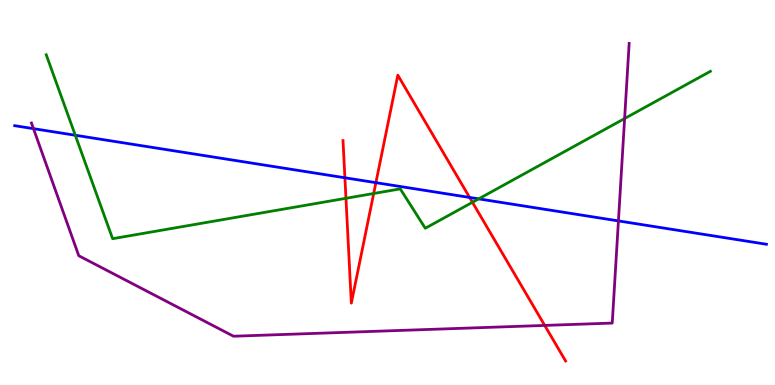[{'lines': ['blue', 'red'], 'intersections': [{'x': 4.45, 'y': 5.38}, {'x': 4.85, 'y': 5.26}, {'x': 6.06, 'y': 4.87}]}, {'lines': ['green', 'red'], 'intersections': [{'x': 4.46, 'y': 4.85}, {'x': 4.82, 'y': 4.97}, {'x': 6.1, 'y': 4.75}]}, {'lines': ['purple', 'red'], 'intersections': [{'x': 7.03, 'y': 1.55}]}, {'lines': ['blue', 'green'], 'intersections': [{'x': 0.971, 'y': 6.49}, {'x': 6.18, 'y': 4.83}]}, {'lines': ['blue', 'purple'], 'intersections': [{'x': 0.432, 'y': 6.66}, {'x': 7.98, 'y': 4.26}]}, {'lines': ['green', 'purple'], 'intersections': [{'x': 8.06, 'y': 6.92}]}]